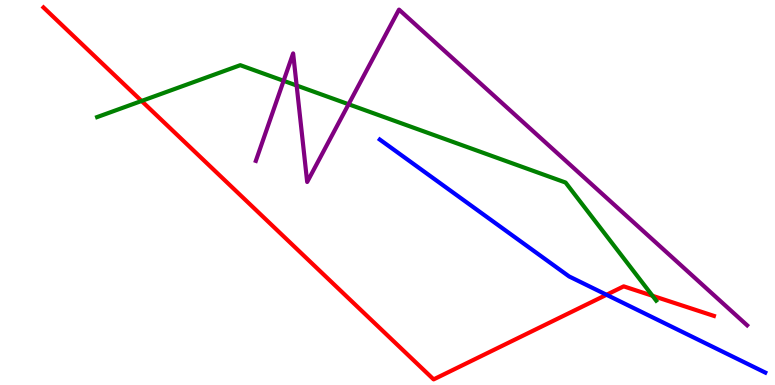[{'lines': ['blue', 'red'], 'intersections': [{'x': 7.83, 'y': 2.34}]}, {'lines': ['green', 'red'], 'intersections': [{'x': 1.83, 'y': 7.38}, {'x': 8.42, 'y': 2.32}]}, {'lines': ['purple', 'red'], 'intersections': []}, {'lines': ['blue', 'green'], 'intersections': []}, {'lines': ['blue', 'purple'], 'intersections': []}, {'lines': ['green', 'purple'], 'intersections': [{'x': 3.66, 'y': 7.9}, {'x': 3.83, 'y': 7.78}, {'x': 4.5, 'y': 7.29}]}]